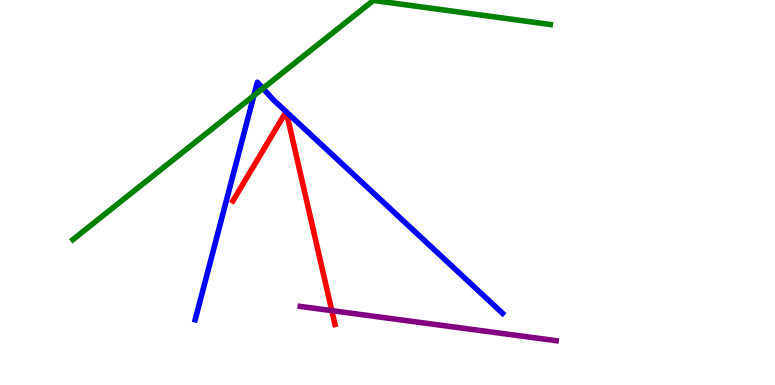[{'lines': ['blue', 'red'], 'intersections': [{'x': 3.69, 'y': 7.1}, {'x': 3.69, 'y': 7.1}]}, {'lines': ['green', 'red'], 'intersections': []}, {'lines': ['purple', 'red'], 'intersections': [{'x': 4.28, 'y': 1.93}]}, {'lines': ['blue', 'green'], 'intersections': [{'x': 3.28, 'y': 7.52}, {'x': 3.39, 'y': 7.7}]}, {'lines': ['blue', 'purple'], 'intersections': []}, {'lines': ['green', 'purple'], 'intersections': []}]